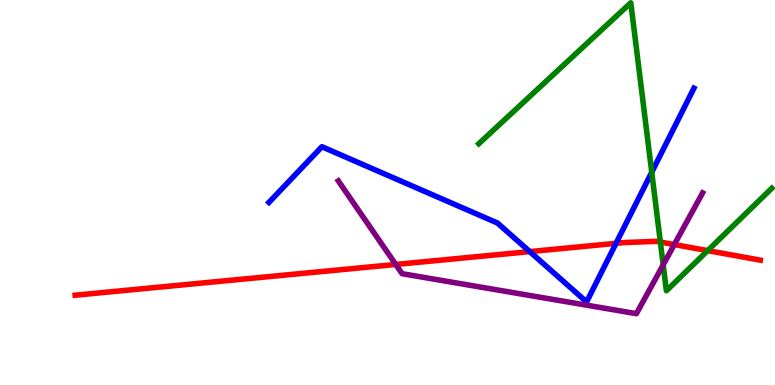[{'lines': ['blue', 'red'], 'intersections': [{'x': 6.84, 'y': 3.46}, {'x': 7.95, 'y': 3.68}]}, {'lines': ['green', 'red'], 'intersections': [{'x': 8.52, 'y': 3.71}, {'x': 9.13, 'y': 3.49}]}, {'lines': ['purple', 'red'], 'intersections': [{'x': 5.11, 'y': 3.13}, {'x': 8.7, 'y': 3.65}]}, {'lines': ['blue', 'green'], 'intersections': [{'x': 8.41, 'y': 5.53}]}, {'lines': ['blue', 'purple'], 'intersections': []}, {'lines': ['green', 'purple'], 'intersections': [{'x': 8.56, 'y': 3.12}]}]